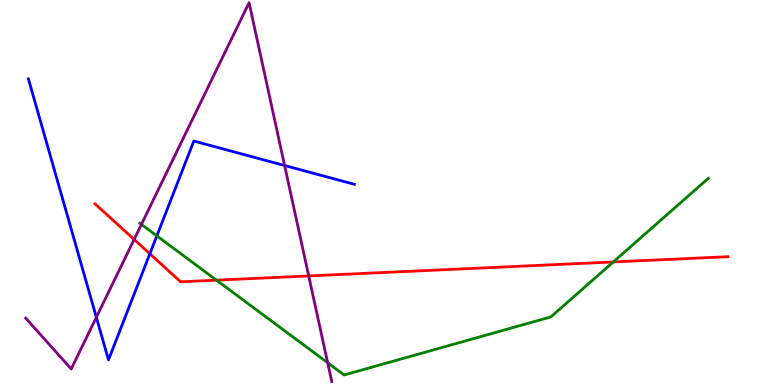[{'lines': ['blue', 'red'], 'intersections': [{'x': 1.93, 'y': 3.41}]}, {'lines': ['green', 'red'], 'intersections': [{'x': 2.79, 'y': 2.72}, {'x': 7.91, 'y': 3.2}]}, {'lines': ['purple', 'red'], 'intersections': [{'x': 1.73, 'y': 3.78}, {'x': 3.98, 'y': 2.83}]}, {'lines': ['blue', 'green'], 'intersections': [{'x': 2.02, 'y': 3.87}]}, {'lines': ['blue', 'purple'], 'intersections': [{'x': 1.24, 'y': 1.76}, {'x': 3.67, 'y': 5.7}]}, {'lines': ['green', 'purple'], 'intersections': [{'x': 1.82, 'y': 4.17}, {'x': 4.23, 'y': 0.578}]}]